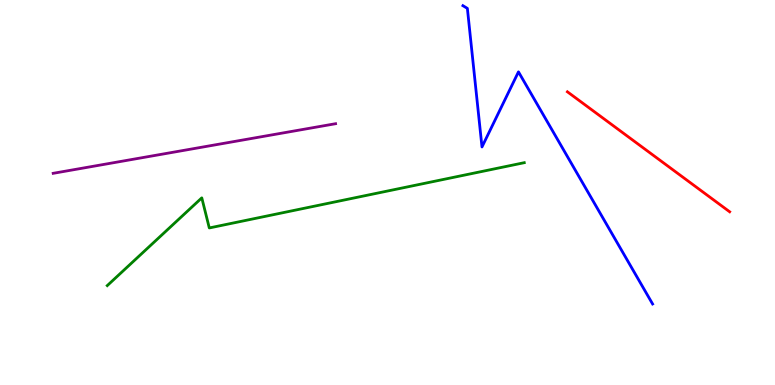[{'lines': ['blue', 'red'], 'intersections': []}, {'lines': ['green', 'red'], 'intersections': []}, {'lines': ['purple', 'red'], 'intersections': []}, {'lines': ['blue', 'green'], 'intersections': []}, {'lines': ['blue', 'purple'], 'intersections': []}, {'lines': ['green', 'purple'], 'intersections': []}]